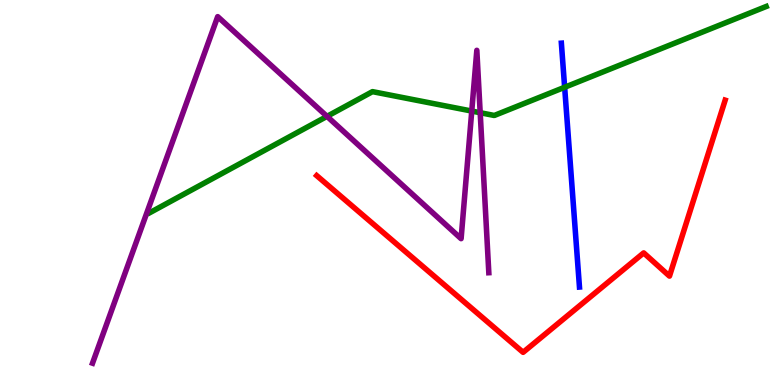[{'lines': ['blue', 'red'], 'intersections': []}, {'lines': ['green', 'red'], 'intersections': []}, {'lines': ['purple', 'red'], 'intersections': []}, {'lines': ['blue', 'green'], 'intersections': [{'x': 7.29, 'y': 7.73}]}, {'lines': ['blue', 'purple'], 'intersections': []}, {'lines': ['green', 'purple'], 'intersections': [{'x': 4.22, 'y': 6.98}, {'x': 6.09, 'y': 7.12}, {'x': 6.2, 'y': 7.07}]}]